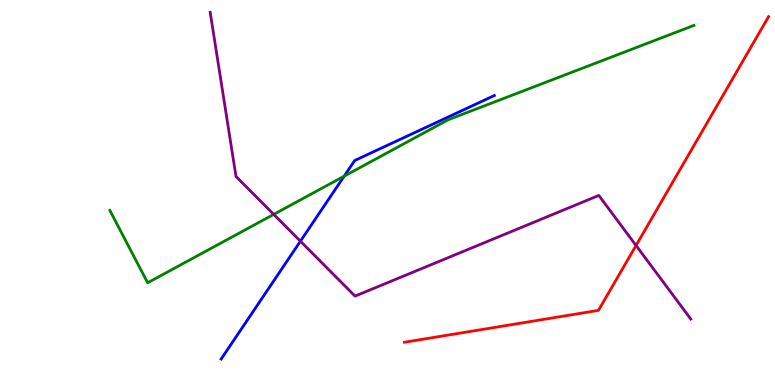[{'lines': ['blue', 'red'], 'intersections': []}, {'lines': ['green', 'red'], 'intersections': []}, {'lines': ['purple', 'red'], 'intersections': [{'x': 8.21, 'y': 3.62}]}, {'lines': ['blue', 'green'], 'intersections': [{'x': 4.44, 'y': 5.42}]}, {'lines': ['blue', 'purple'], 'intersections': [{'x': 3.88, 'y': 3.73}]}, {'lines': ['green', 'purple'], 'intersections': [{'x': 3.53, 'y': 4.43}]}]